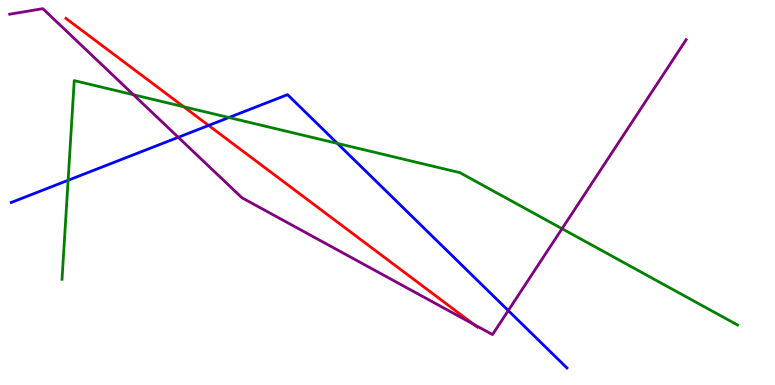[{'lines': ['blue', 'red'], 'intersections': [{'x': 2.69, 'y': 6.74}]}, {'lines': ['green', 'red'], 'intersections': [{'x': 2.37, 'y': 7.23}]}, {'lines': ['purple', 'red'], 'intersections': [{'x': 6.11, 'y': 1.58}]}, {'lines': ['blue', 'green'], 'intersections': [{'x': 0.879, 'y': 5.32}, {'x': 2.95, 'y': 6.95}, {'x': 4.35, 'y': 6.28}]}, {'lines': ['blue', 'purple'], 'intersections': [{'x': 2.3, 'y': 6.43}, {'x': 6.56, 'y': 1.93}]}, {'lines': ['green', 'purple'], 'intersections': [{'x': 1.72, 'y': 7.54}, {'x': 7.25, 'y': 4.06}]}]